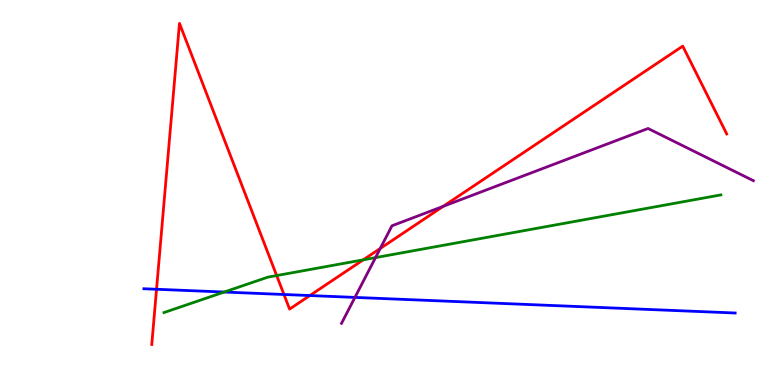[{'lines': ['blue', 'red'], 'intersections': [{'x': 2.02, 'y': 2.49}, {'x': 3.66, 'y': 2.35}, {'x': 4.0, 'y': 2.32}]}, {'lines': ['green', 'red'], 'intersections': [{'x': 3.57, 'y': 2.84}, {'x': 4.69, 'y': 3.25}]}, {'lines': ['purple', 'red'], 'intersections': [{'x': 4.91, 'y': 3.55}, {'x': 5.72, 'y': 4.64}]}, {'lines': ['blue', 'green'], 'intersections': [{'x': 2.89, 'y': 2.41}]}, {'lines': ['blue', 'purple'], 'intersections': [{'x': 4.58, 'y': 2.28}]}, {'lines': ['green', 'purple'], 'intersections': [{'x': 4.85, 'y': 3.31}]}]